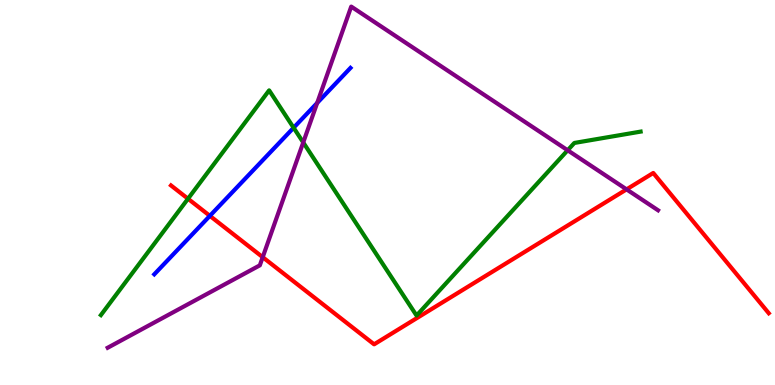[{'lines': ['blue', 'red'], 'intersections': [{'x': 2.71, 'y': 4.39}]}, {'lines': ['green', 'red'], 'intersections': [{'x': 2.43, 'y': 4.84}]}, {'lines': ['purple', 'red'], 'intersections': [{'x': 3.39, 'y': 3.32}, {'x': 8.08, 'y': 5.08}]}, {'lines': ['blue', 'green'], 'intersections': [{'x': 3.79, 'y': 6.68}]}, {'lines': ['blue', 'purple'], 'intersections': [{'x': 4.09, 'y': 7.33}]}, {'lines': ['green', 'purple'], 'intersections': [{'x': 3.91, 'y': 6.3}, {'x': 7.32, 'y': 6.1}]}]